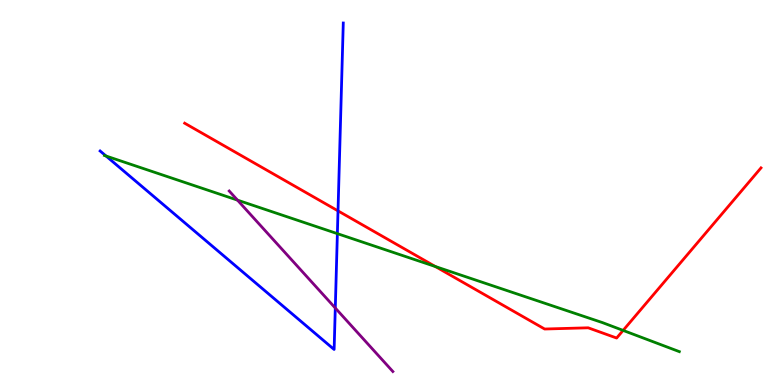[{'lines': ['blue', 'red'], 'intersections': [{'x': 4.36, 'y': 4.52}]}, {'lines': ['green', 'red'], 'intersections': [{'x': 5.62, 'y': 3.08}, {'x': 8.04, 'y': 1.42}]}, {'lines': ['purple', 'red'], 'intersections': []}, {'lines': ['blue', 'green'], 'intersections': [{'x': 1.37, 'y': 5.95}, {'x': 4.35, 'y': 3.93}]}, {'lines': ['blue', 'purple'], 'intersections': [{'x': 4.33, 'y': 2.0}]}, {'lines': ['green', 'purple'], 'intersections': [{'x': 3.06, 'y': 4.8}]}]